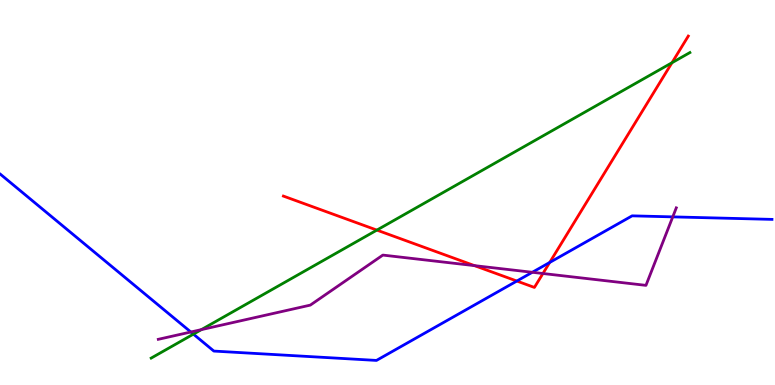[{'lines': ['blue', 'red'], 'intersections': [{'x': 6.67, 'y': 2.7}, {'x': 7.09, 'y': 3.18}]}, {'lines': ['green', 'red'], 'intersections': [{'x': 4.86, 'y': 4.02}, {'x': 8.67, 'y': 8.37}]}, {'lines': ['purple', 'red'], 'intersections': [{'x': 6.12, 'y': 3.1}, {'x': 7.01, 'y': 2.9}]}, {'lines': ['blue', 'green'], 'intersections': [{'x': 2.5, 'y': 1.32}]}, {'lines': ['blue', 'purple'], 'intersections': [{'x': 2.46, 'y': 1.38}, {'x': 6.87, 'y': 2.93}, {'x': 8.68, 'y': 4.37}]}, {'lines': ['green', 'purple'], 'intersections': [{'x': 2.6, 'y': 1.44}]}]